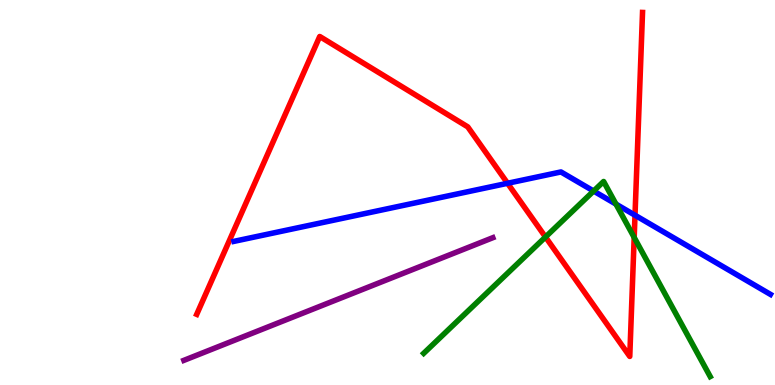[{'lines': ['blue', 'red'], 'intersections': [{'x': 6.55, 'y': 5.24}, {'x': 8.19, 'y': 4.41}]}, {'lines': ['green', 'red'], 'intersections': [{'x': 7.04, 'y': 3.84}, {'x': 8.18, 'y': 3.83}]}, {'lines': ['purple', 'red'], 'intersections': []}, {'lines': ['blue', 'green'], 'intersections': [{'x': 7.66, 'y': 5.04}, {'x': 7.95, 'y': 4.7}]}, {'lines': ['blue', 'purple'], 'intersections': []}, {'lines': ['green', 'purple'], 'intersections': []}]